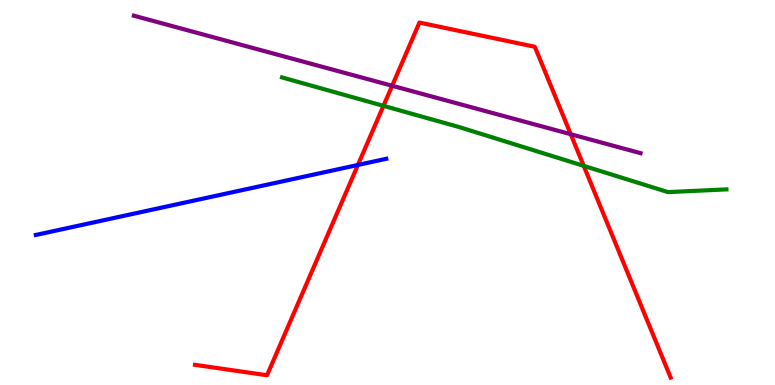[{'lines': ['blue', 'red'], 'intersections': [{'x': 4.62, 'y': 5.72}]}, {'lines': ['green', 'red'], 'intersections': [{'x': 4.95, 'y': 7.25}, {'x': 7.53, 'y': 5.69}]}, {'lines': ['purple', 'red'], 'intersections': [{'x': 5.06, 'y': 7.77}, {'x': 7.36, 'y': 6.51}]}, {'lines': ['blue', 'green'], 'intersections': []}, {'lines': ['blue', 'purple'], 'intersections': []}, {'lines': ['green', 'purple'], 'intersections': []}]